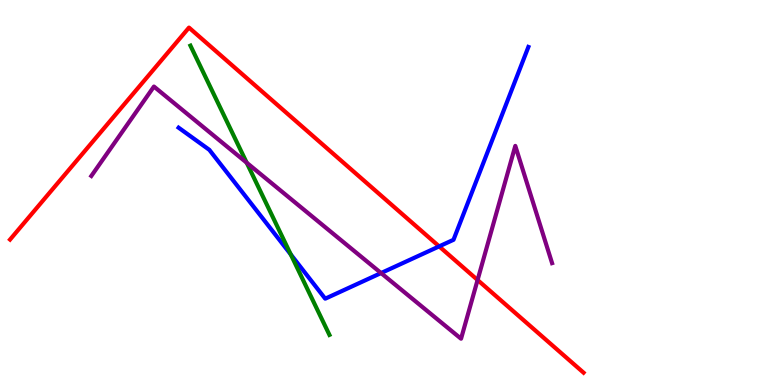[{'lines': ['blue', 'red'], 'intersections': [{'x': 5.67, 'y': 3.6}]}, {'lines': ['green', 'red'], 'intersections': []}, {'lines': ['purple', 'red'], 'intersections': [{'x': 6.16, 'y': 2.73}]}, {'lines': ['blue', 'green'], 'intersections': [{'x': 3.75, 'y': 3.39}]}, {'lines': ['blue', 'purple'], 'intersections': [{'x': 4.92, 'y': 2.91}]}, {'lines': ['green', 'purple'], 'intersections': [{'x': 3.18, 'y': 5.77}]}]